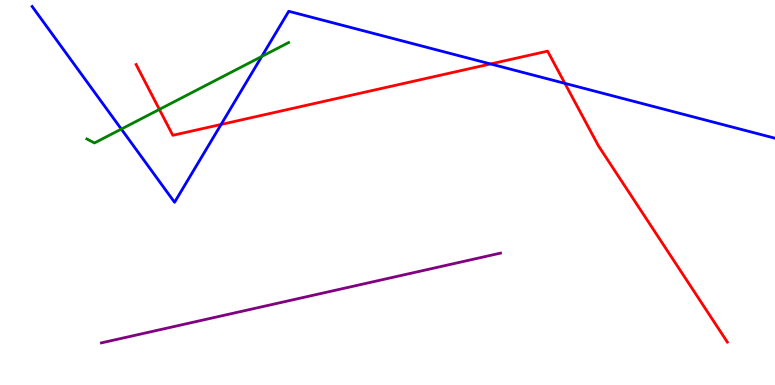[{'lines': ['blue', 'red'], 'intersections': [{'x': 2.85, 'y': 6.77}, {'x': 6.33, 'y': 8.34}, {'x': 7.29, 'y': 7.83}]}, {'lines': ['green', 'red'], 'intersections': [{'x': 2.06, 'y': 7.16}]}, {'lines': ['purple', 'red'], 'intersections': []}, {'lines': ['blue', 'green'], 'intersections': [{'x': 1.57, 'y': 6.65}, {'x': 3.38, 'y': 8.53}]}, {'lines': ['blue', 'purple'], 'intersections': []}, {'lines': ['green', 'purple'], 'intersections': []}]